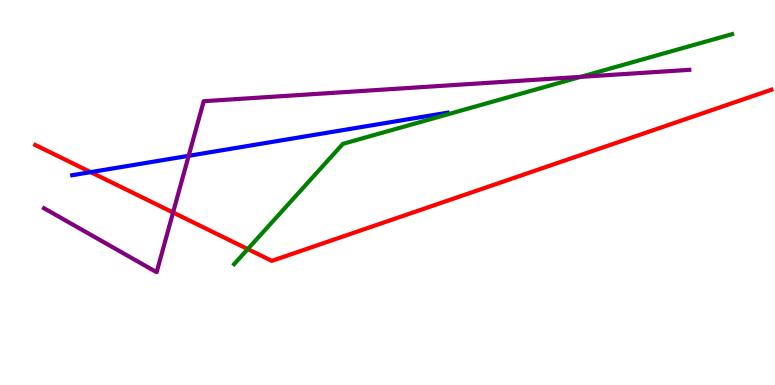[{'lines': ['blue', 'red'], 'intersections': [{'x': 1.17, 'y': 5.53}]}, {'lines': ['green', 'red'], 'intersections': [{'x': 3.2, 'y': 3.53}]}, {'lines': ['purple', 'red'], 'intersections': [{'x': 2.23, 'y': 4.48}]}, {'lines': ['blue', 'green'], 'intersections': []}, {'lines': ['blue', 'purple'], 'intersections': [{'x': 2.43, 'y': 5.95}]}, {'lines': ['green', 'purple'], 'intersections': [{'x': 7.49, 'y': 8.0}]}]